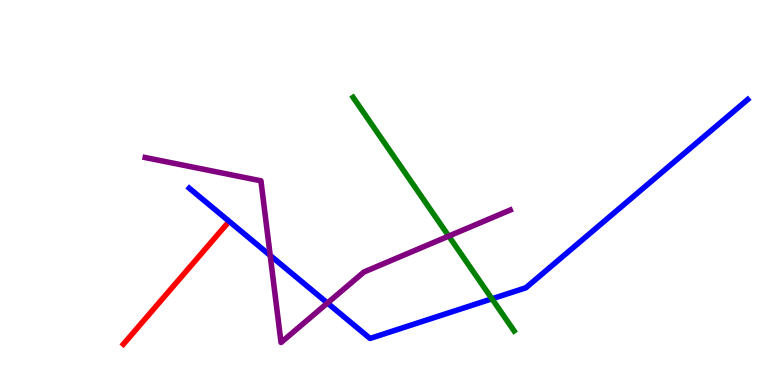[{'lines': ['blue', 'red'], 'intersections': []}, {'lines': ['green', 'red'], 'intersections': []}, {'lines': ['purple', 'red'], 'intersections': []}, {'lines': ['blue', 'green'], 'intersections': [{'x': 6.35, 'y': 2.24}]}, {'lines': ['blue', 'purple'], 'intersections': [{'x': 3.49, 'y': 3.36}, {'x': 4.23, 'y': 2.13}]}, {'lines': ['green', 'purple'], 'intersections': [{'x': 5.79, 'y': 3.87}]}]